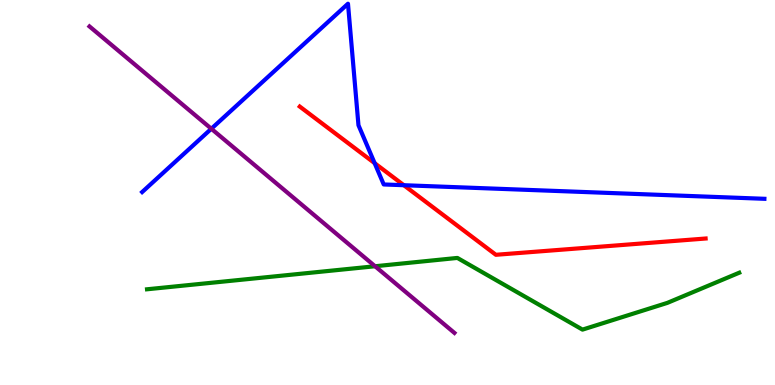[{'lines': ['blue', 'red'], 'intersections': [{'x': 4.83, 'y': 5.76}, {'x': 5.21, 'y': 5.19}]}, {'lines': ['green', 'red'], 'intersections': []}, {'lines': ['purple', 'red'], 'intersections': []}, {'lines': ['blue', 'green'], 'intersections': []}, {'lines': ['blue', 'purple'], 'intersections': [{'x': 2.73, 'y': 6.66}]}, {'lines': ['green', 'purple'], 'intersections': [{'x': 4.84, 'y': 3.08}]}]